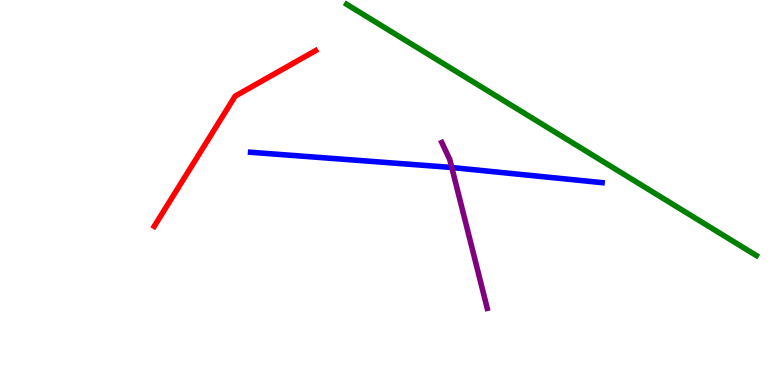[{'lines': ['blue', 'red'], 'intersections': []}, {'lines': ['green', 'red'], 'intersections': []}, {'lines': ['purple', 'red'], 'intersections': []}, {'lines': ['blue', 'green'], 'intersections': []}, {'lines': ['blue', 'purple'], 'intersections': [{'x': 5.83, 'y': 5.65}]}, {'lines': ['green', 'purple'], 'intersections': []}]